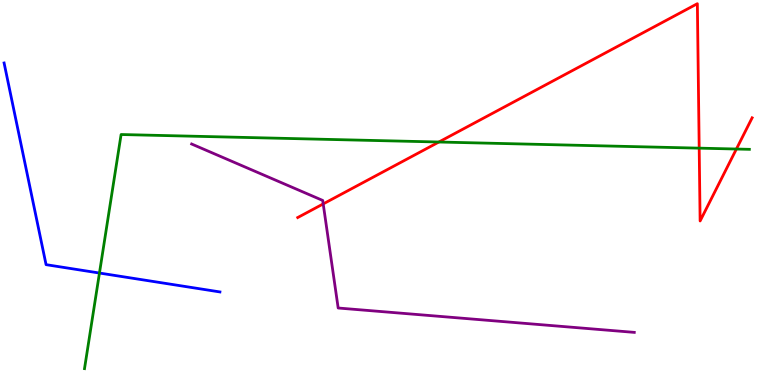[{'lines': ['blue', 'red'], 'intersections': []}, {'lines': ['green', 'red'], 'intersections': [{'x': 5.66, 'y': 6.31}, {'x': 9.02, 'y': 6.15}, {'x': 9.5, 'y': 6.13}]}, {'lines': ['purple', 'red'], 'intersections': [{'x': 4.17, 'y': 4.7}]}, {'lines': ['blue', 'green'], 'intersections': [{'x': 1.28, 'y': 2.91}]}, {'lines': ['blue', 'purple'], 'intersections': []}, {'lines': ['green', 'purple'], 'intersections': []}]